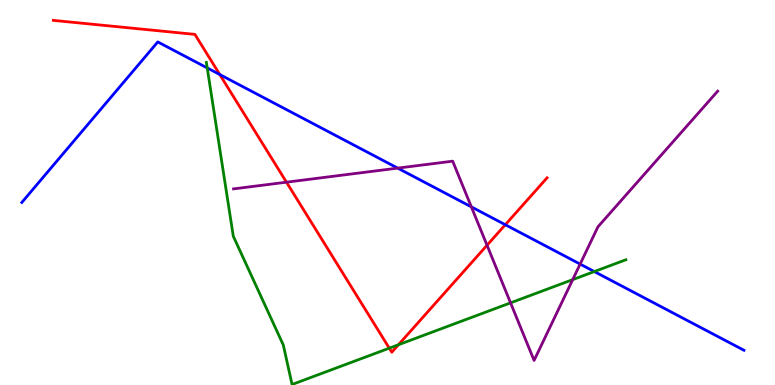[{'lines': ['blue', 'red'], 'intersections': [{'x': 2.84, 'y': 8.06}, {'x': 6.52, 'y': 4.16}]}, {'lines': ['green', 'red'], 'intersections': [{'x': 5.02, 'y': 0.957}, {'x': 5.14, 'y': 1.05}]}, {'lines': ['purple', 'red'], 'intersections': [{'x': 3.7, 'y': 5.27}, {'x': 6.28, 'y': 3.63}]}, {'lines': ['blue', 'green'], 'intersections': [{'x': 2.67, 'y': 8.24}, {'x': 7.67, 'y': 2.95}]}, {'lines': ['blue', 'purple'], 'intersections': [{'x': 5.13, 'y': 5.63}, {'x': 6.08, 'y': 4.63}, {'x': 7.49, 'y': 3.14}]}, {'lines': ['green', 'purple'], 'intersections': [{'x': 6.59, 'y': 2.13}, {'x': 7.39, 'y': 2.74}]}]